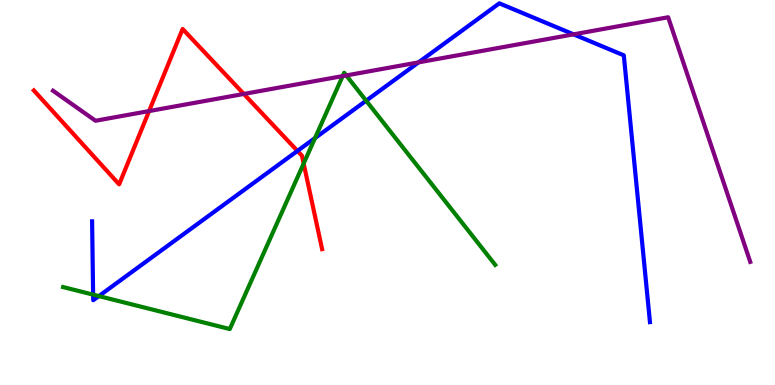[{'lines': ['blue', 'red'], 'intersections': [{'x': 3.84, 'y': 6.08}]}, {'lines': ['green', 'red'], 'intersections': [{'x': 3.92, 'y': 5.75}]}, {'lines': ['purple', 'red'], 'intersections': [{'x': 1.92, 'y': 7.11}, {'x': 3.15, 'y': 7.56}]}, {'lines': ['blue', 'green'], 'intersections': [{'x': 1.2, 'y': 2.35}, {'x': 1.28, 'y': 2.31}, {'x': 4.06, 'y': 6.41}, {'x': 4.72, 'y': 7.38}]}, {'lines': ['blue', 'purple'], 'intersections': [{'x': 5.4, 'y': 8.38}, {'x': 7.4, 'y': 9.11}]}, {'lines': ['green', 'purple'], 'intersections': [{'x': 4.42, 'y': 8.02}, {'x': 4.47, 'y': 8.04}]}]